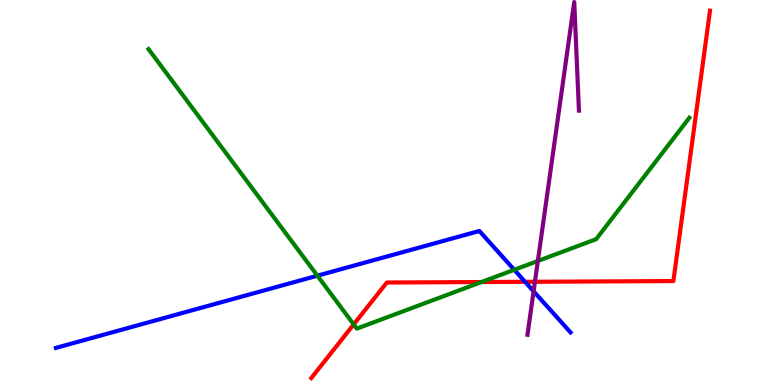[{'lines': ['blue', 'red'], 'intersections': [{'x': 6.77, 'y': 2.68}]}, {'lines': ['green', 'red'], 'intersections': [{'x': 4.56, 'y': 1.57}, {'x': 6.21, 'y': 2.67}]}, {'lines': ['purple', 'red'], 'intersections': [{'x': 6.9, 'y': 2.68}]}, {'lines': ['blue', 'green'], 'intersections': [{'x': 4.1, 'y': 2.84}, {'x': 6.64, 'y': 2.99}]}, {'lines': ['blue', 'purple'], 'intersections': [{'x': 6.89, 'y': 2.43}]}, {'lines': ['green', 'purple'], 'intersections': [{'x': 6.94, 'y': 3.22}]}]